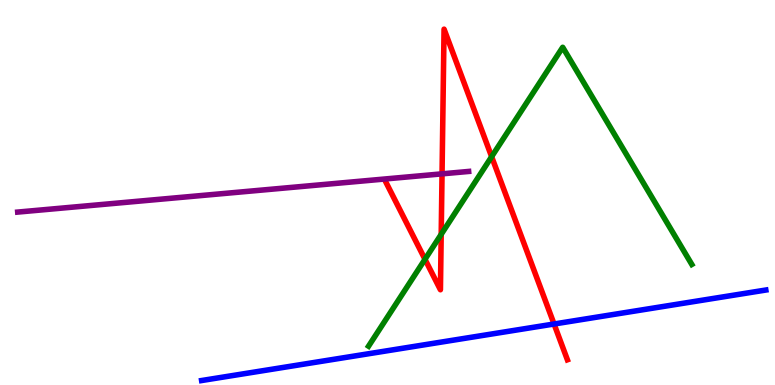[{'lines': ['blue', 'red'], 'intersections': [{'x': 7.15, 'y': 1.58}]}, {'lines': ['green', 'red'], 'intersections': [{'x': 5.48, 'y': 3.27}, {'x': 5.69, 'y': 3.91}, {'x': 6.34, 'y': 5.93}]}, {'lines': ['purple', 'red'], 'intersections': [{'x': 5.7, 'y': 5.48}]}, {'lines': ['blue', 'green'], 'intersections': []}, {'lines': ['blue', 'purple'], 'intersections': []}, {'lines': ['green', 'purple'], 'intersections': []}]